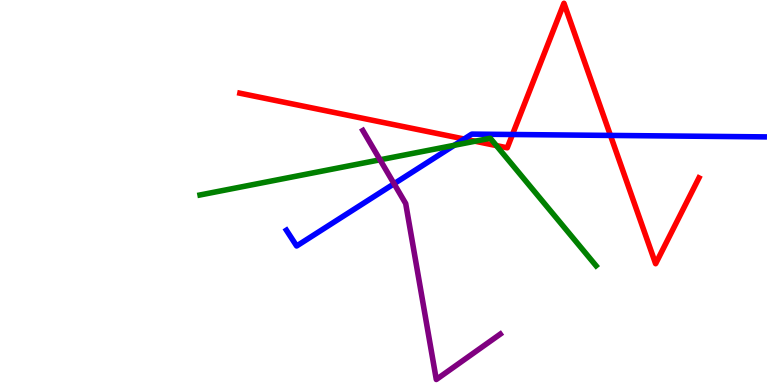[{'lines': ['blue', 'red'], 'intersections': [{'x': 5.99, 'y': 6.39}, {'x': 6.61, 'y': 6.51}, {'x': 7.88, 'y': 6.48}]}, {'lines': ['green', 'red'], 'intersections': [{'x': 6.13, 'y': 6.33}, {'x': 6.4, 'y': 6.22}]}, {'lines': ['purple', 'red'], 'intersections': []}, {'lines': ['blue', 'green'], 'intersections': [{'x': 5.86, 'y': 6.23}]}, {'lines': ['blue', 'purple'], 'intersections': [{'x': 5.08, 'y': 5.23}]}, {'lines': ['green', 'purple'], 'intersections': [{'x': 4.9, 'y': 5.85}]}]